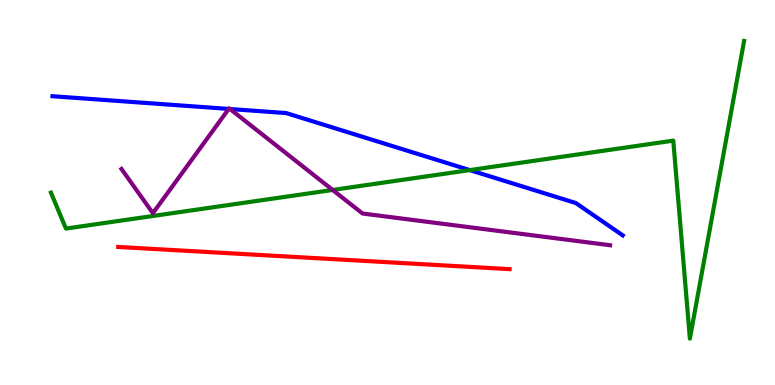[{'lines': ['blue', 'red'], 'intersections': []}, {'lines': ['green', 'red'], 'intersections': []}, {'lines': ['purple', 'red'], 'intersections': []}, {'lines': ['blue', 'green'], 'intersections': [{'x': 6.06, 'y': 5.58}]}, {'lines': ['blue', 'purple'], 'intersections': [{'x': 2.95, 'y': 7.17}, {'x': 2.97, 'y': 7.17}]}, {'lines': ['green', 'purple'], 'intersections': [{'x': 4.29, 'y': 5.07}]}]